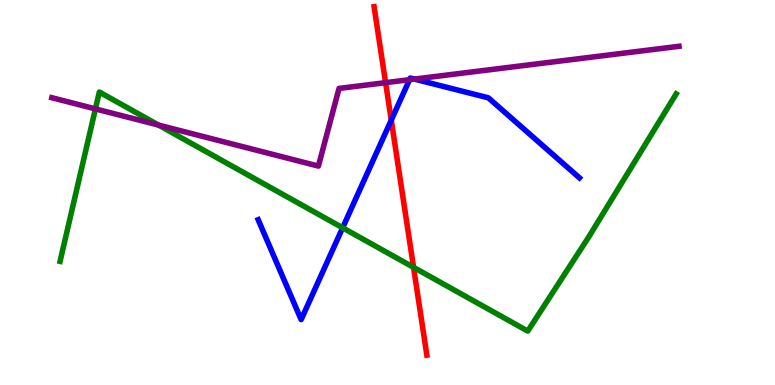[{'lines': ['blue', 'red'], 'intersections': [{'x': 5.05, 'y': 6.88}]}, {'lines': ['green', 'red'], 'intersections': [{'x': 5.34, 'y': 3.06}]}, {'lines': ['purple', 'red'], 'intersections': [{'x': 4.98, 'y': 7.85}]}, {'lines': ['blue', 'green'], 'intersections': [{'x': 4.42, 'y': 4.08}]}, {'lines': ['blue', 'purple'], 'intersections': [{'x': 5.28, 'y': 7.93}, {'x': 5.35, 'y': 7.95}]}, {'lines': ['green', 'purple'], 'intersections': [{'x': 1.23, 'y': 7.17}, {'x': 2.05, 'y': 6.75}]}]